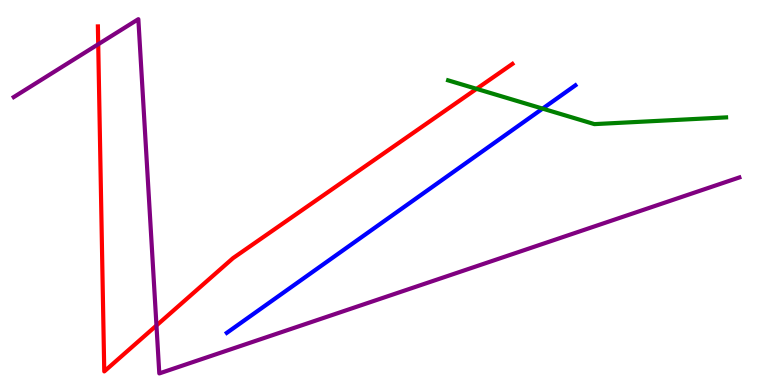[{'lines': ['blue', 'red'], 'intersections': []}, {'lines': ['green', 'red'], 'intersections': [{'x': 6.15, 'y': 7.69}]}, {'lines': ['purple', 'red'], 'intersections': [{'x': 1.27, 'y': 8.85}, {'x': 2.02, 'y': 1.55}]}, {'lines': ['blue', 'green'], 'intersections': [{'x': 7.0, 'y': 7.18}]}, {'lines': ['blue', 'purple'], 'intersections': []}, {'lines': ['green', 'purple'], 'intersections': []}]